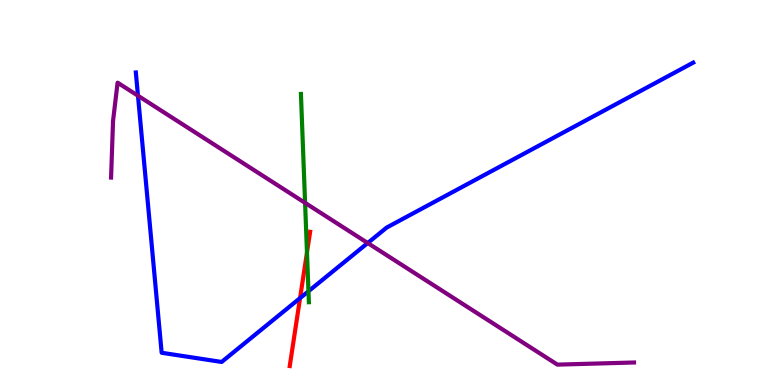[{'lines': ['blue', 'red'], 'intersections': [{'x': 3.87, 'y': 2.26}]}, {'lines': ['green', 'red'], 'intersections': [{'x': 3.96, 'y': 3.44}]}, {'lines': ['purple', 'red'], 'intersections': []}, {'lines': ['blue', 'green'], 'intersections': [{'x': 3.98, 'y': 2.43}]}, {'lines': ['blue', 'purple'], 'intersections': [{'x': 1.78, 'y': 7.51}, {'x': 4.74, 'y': 3.69}]}, {'lines': ['green', 'purple'], 'intersections': [{'x': 3.94, 'y': 4.73}]}]